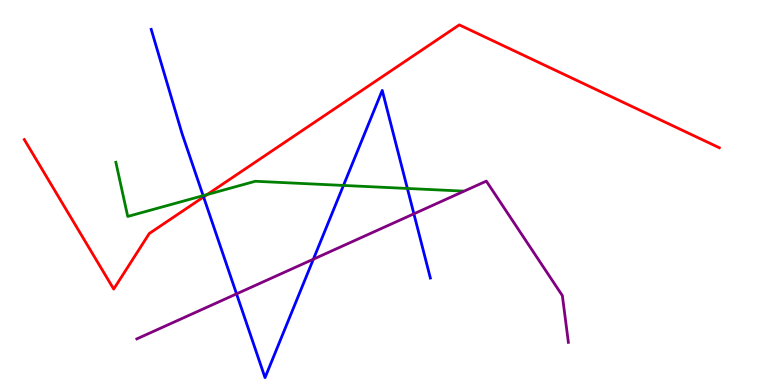[{'lines': ['blue', 'red'], 'intersections': [{'x': 2.63, 'y': 4.88}]}, {'lines': ['green', 'red'], 'intersections': [{'x': 2.67, 'y': 4.95}]}, {'lines': ['purple', 'red'], 'intersections': []}, {'lines': ['blue', 'green'], 'intersections': [{'x': 2.62, 'y': 4.92}, {'x': 4.43, 'y': 5.18}, {'x': 5.26, 'y': 5.1}]}, {'lines': ['blue', 'purple'], 'intersections': [{'x': 3.05, 'y': 2.37}, {'x': 4.04, 'y': 3.27}, {'x': 5.34, 'y': 4.45}]}, {'lines': ['green', 'purple'], 'intersections': []}]